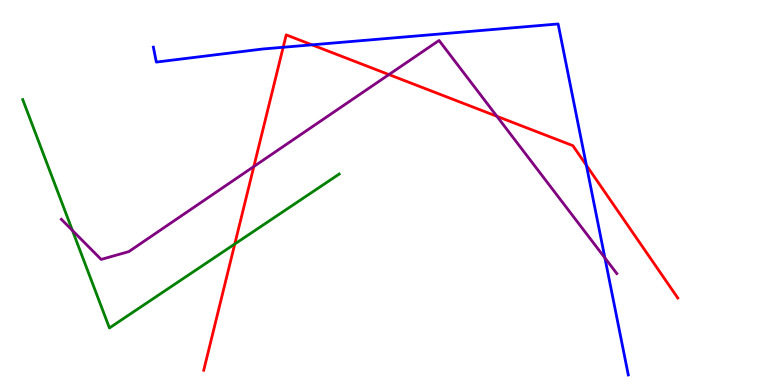[{'lines': ['blue', 'red'], 'intersections': [{'x': 3.65, 'y': 8.77}, {'x': 4.03, 'y': 8.84}, {'x': 7.57, 'y': 5.71}]}, {'lines': ['green', 'red'], 'intersections': [{'x': 3.03, 'y': 3.66}]}, {'lines': ['purple', 'red'], 'intersections': [{'x': 3.28, 'y': 5.67}, {'x': 5.02, 'y': 8.06}, {'x': 6.41, 'y': 6.98}]}, {'lines': ['blue', 'green'], 'intersections': []}, {'lines': ['blue', 'purple'], 'intersections': [{'x': 7.81, 'y': 3.3}]}, {'lines': ['green', 'purple'], 'intersections': [{'x': 0.934, 'y': 4.01}]}]